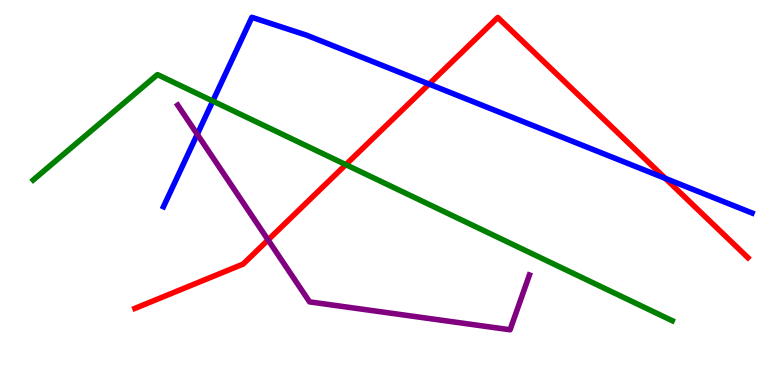[{'lines': ['blue', 'red'], 'intersections': [{'x': 5.54, 'y': 7.82}, {'x': 8.59, 'y': 5.37}]}, {'lines': ['green', 'red'], 'intersections': [{'x': 4.46, 'y': 5.72}]}, {'lines': ['purple', 'red'], 'intersections': [{'x': 3.46, 'y': 3.77}]}, {'lines': ['blue', 'green'], 'intersections': [{'x': 2.75, 'y': 7.38}]}, {'lines': ['blue', 'purple'], 'intersections': [{'x': 2.55, 'y': 6.51}]}, {'lines': ['green', 'purple'], 'intersections': []}]